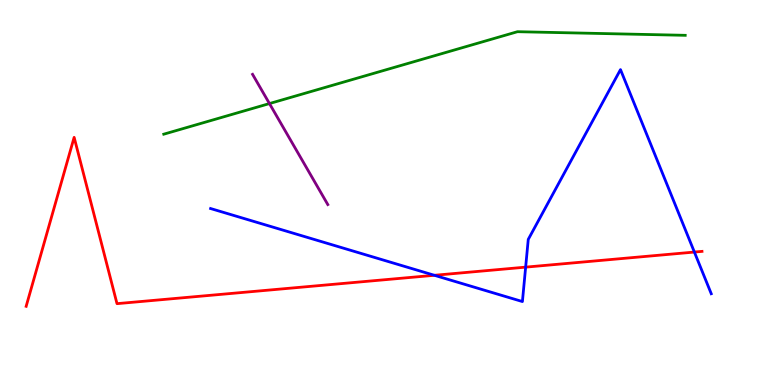[{'lines': ['blue', 'red'], 'intersections': [{'x': 5.61, 'y': 2.85}, {'x': 6.78, 'y': 3.06}, {'x': 8.96, 'y': 3.45}]}, {'lines': ['green', 'red'], 'intersections': []}, {'lines': ['purple', 'red'], 'intersections': []}, {'lines': ['blue', 'green'], 'intersections': []}, {'lines': ['blue', 'purple'], 'intersections': []}, {'lines': ['green', 'purple'], 'intersections': [{'x': 3.48, 'y': 7.31}]}]